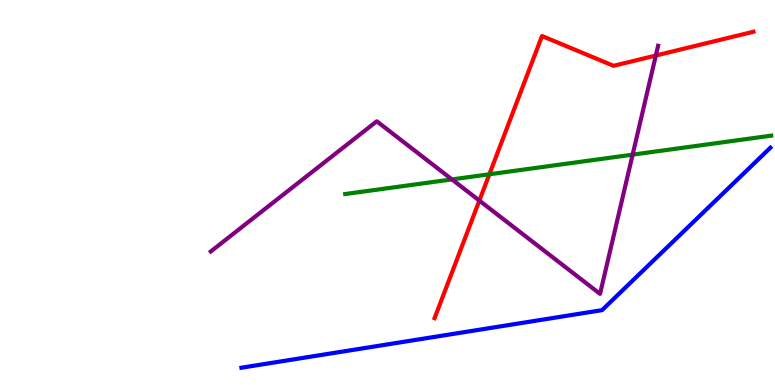[{'lines': ['blue', 'red'], 'intersections': []}, {'lines': ['green', 'red'], 'intersections': [{'x': 6.31, 'y': 5.47}]}, {'lines': ['purple', 'red'], 'intersections': [{'x': 6.19, 'y': 4.79}, {'x': 8.46, 'y': 8.56}]}, {'lines': ['blue', 'green'], 'intersections': []}, {'lines': ['blue', 'purple'], 'intersections': []}, {'lines': ['green', 'purple'], 'intersections': [{'x': 5.83, 'y': 5.34}, {'x': 8.16, 'y': 5.98}]}]